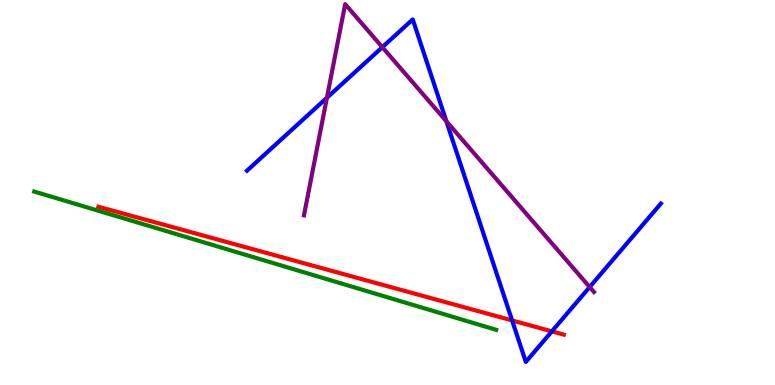[{'lines': ['blue', 'red'], 'intersections': [{'x': 6.61, 'y': 1.68}, {'x': 7.12, 'y': 1.39}]}, {'lines': ['green', 'red'], 'intersections': []}, {'lines': ['purple', 'red'], 'intersections': []}, {'lines': ['blue', 'green'], 'intersections': []}, {'lines': ['blue', 'purple'], 'intersections': [{'x': 4.22, 'y': 7.46}, {'x': 4.93, 'y': 8.77}, {'x': 5.76, 'y': 6.85}, {'x': 7.61, 'y': 2.54}]}, {'lines': ['green', 'purple'], 'intersections': []}]